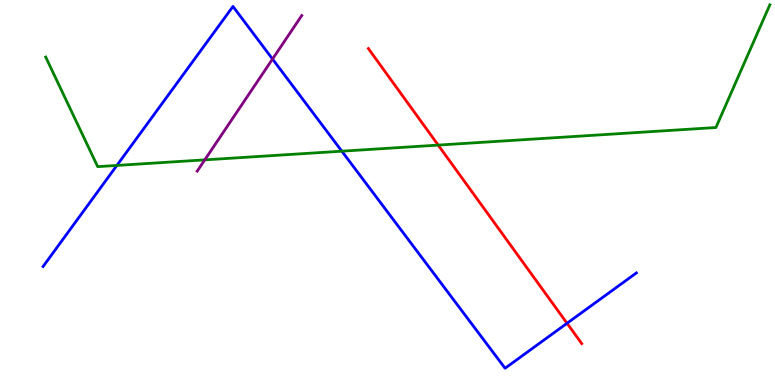[{'lines': ['blue', 'red'], 'intersections': [{'x': 7.32, 'y': 1.6}]}, {'lines': ['green', 'red'], 'intersections': [{'x': 5.65, 'y': 6.23}]}, {'lines': ['purple', 'red'], 'intersections': []}, {'lines': ['blue', 'green'], 'intersections': [{'x': 1.51, 'y': 5.7}, {'x': 4.41, 'y': 6.07}]}, {'lines': ['blue', 'purple'], 'intersections': [{'x': 3.52, 'y': 8.47}]}, {'lines': ['green', 'purple'], 'intersections': [{'x': 2.64, 'y': 5.85}]}]